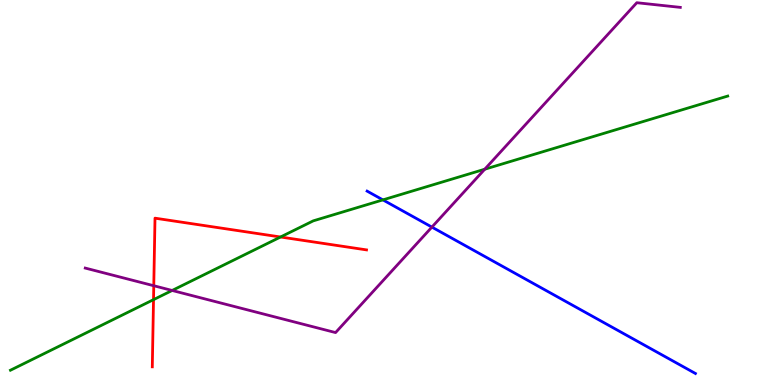[{'lines': ['blue', 'red'], 'intersections': []}, {'lines': ['green', 'red'], 'intersections': [{'x': 1.98, 'y': 2.22}, {'x': 3.62, 'y': 3.84}]}, {'lines': ['purple', 'red'], 'intersections': [{'x': 1.98, 'y': 2.58}]}, {'lines': ['blue', 'green'], 'intersections': [{'x': 4.94, 'y': 4.81}]}, {'lines': ['blue', 'purple'], 'intersections': [{'x': 5.57, 'y': 4.1}]}, {'lines': ['green', 'purple'], 'intersections': [{'x': 2.22, 'y': 2.46}, {'x': 6.25, 'y': 5.6}]}]